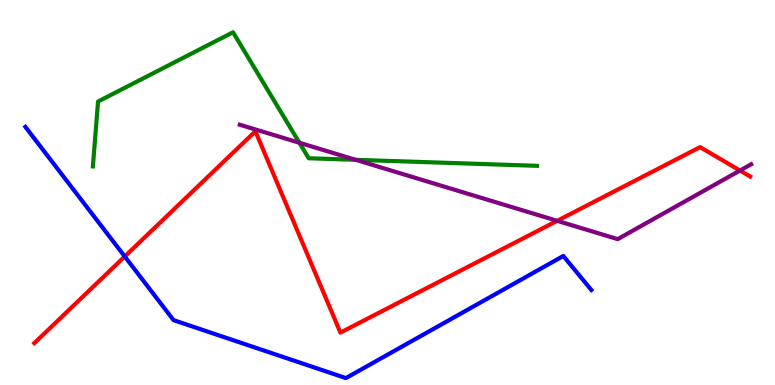[{'lines': ['blue', 'red'], 'intersections': [{'x': 1.61, 'y': 3.34}]}, {'lines': ['green', 'red'], 'intersections': []}, {'lines': ['purple', 'red'], 'intersections': [{'x': 7.19, 'y': 4.26}, {'x': 9.55, 'y': 5.57}]}, {'lines': ['blue', 'green'], 'intersections': []}, {'lines': ['blue', 'purple'], 'intersections': []}, {'lines': ['green', 'purple'], 'intersections': [{'x': 3.86, 'y': 6.29}, {'x': 4.59, 'y': 5.85}]}]